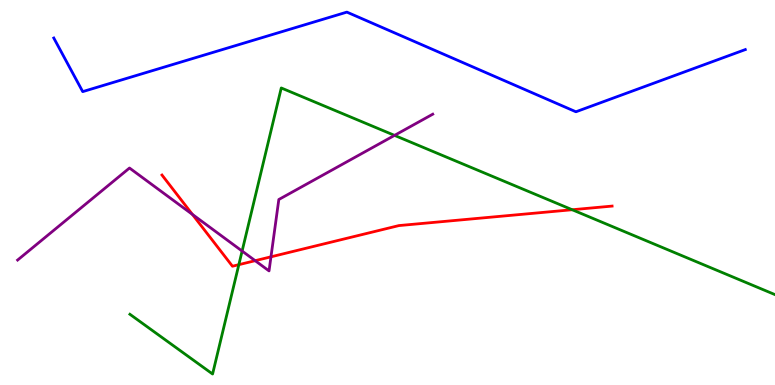[{'lines': ['blue', 'red'], 'intersections': []}, {'lines': ['green', 'red'], 'intersections': [{'x': 3.08, 'y': 3.13}, {'x': 7.38, 'y': 4.55}]}, {'lines': ['purple', 'red'], 'intersections': [{'x': 2.48, 'y': 4.43}, {'x': 3.29, 'y': 3.23}, {'x': 3.5, 'y': 3.33}]}, {'lines': ['blue', 'green'], 'intersections': []}, {'lines': ['blue', 'purple'], 'intersections': []}, {'lines': ['green', 'purple'], 'intersections': [{'x': 3.12, 'y': 3.48}, {'x': 5.09, 'y': 6.48}]}]